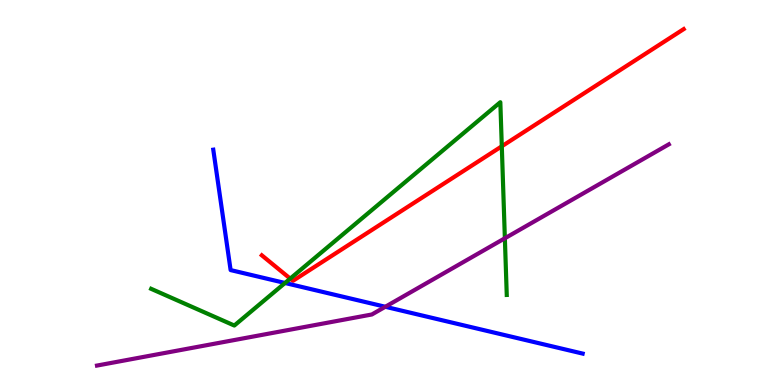[{'lines': ['blue', 'red'], 'intersections': []}, {'lines': ['green', 'red'], 'intersections': [{'x': 3.74, 'y': 2.76}, {'x': 6.47, 'y': 6.2}]}, {'lines': ['purple', 'red'], 'intersections': []}, {'lines': ['blue', 'green'], 'intersections': [{'x': 3.68, 'y': 2.65}]}, {'lines': ['blue', 'purple'], 'intersections': [{'x': 4.97, 'y': 2.03}]}, {'lines': ['green', 'purple'], 'intersections': [{'x': 6.51, 'y': 3.81}]}]